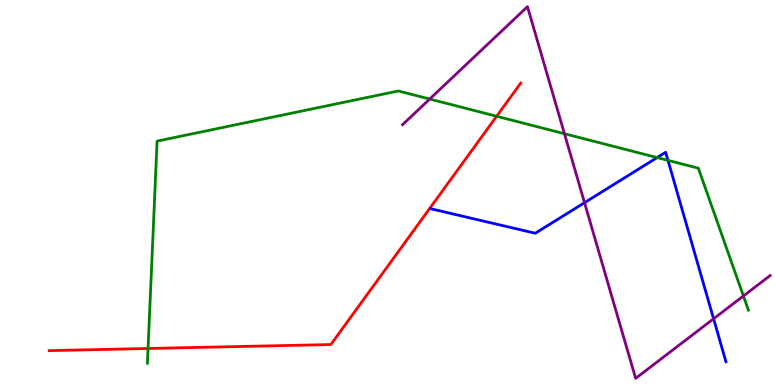[{'lines': ['blue', 'red'], 'intersections': []}, {'lines': ['green', 'red'], 'intersections': [{'x': 1.91, 'y': 0.948}, {'x': 6.41, 'y': 6.98}]}, {'lines': ['purple', 'red'], 'intersections': []}, {'lines': ['blue', 'green'], 'intersections': [{'x': 8.48, 'y': 5.91}, {'x': 8.62, 'y': 5.83}]}, {'lines': ['blue', 'purple'], 'intersections': [{'x': 7.54, 'y': 4.74}, {'x': 9.21, 'y': 1.72}]}, {'lines': ['green', 'purple'], 'intersections': [{'x': 5.54, 'y': 7.43}, {'x': 7.28, 'y': 6.53}, {'x': 9.59, 'y': 2.31}]}]